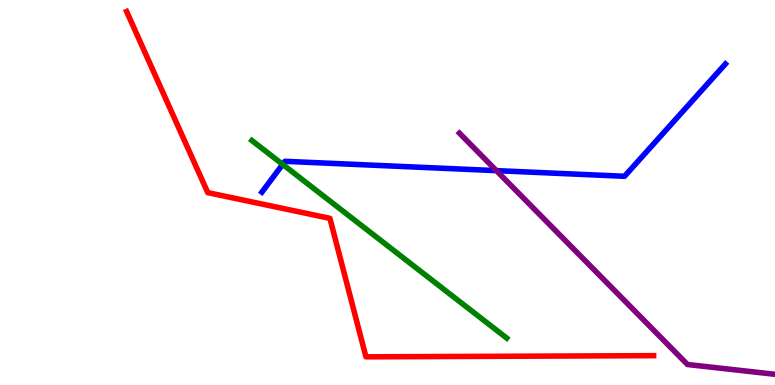[{'lines': ['blue', 'red'], 'intersections': []}, {'lines': ['green', 'red'], 'intersections': []}, {'lines': ['purple', 'red'], 'intersections': []}, {'lines': ['blue', 'green'], 'intersections': [{'x': 3.65, 'y': 5.73}]}, {'lines': ['blue', 'purple'], 'intersections': [{'x': 6.41, 'y': 5.57}]}, {'lines': ['green', 'purple'], 'intersections': []}]